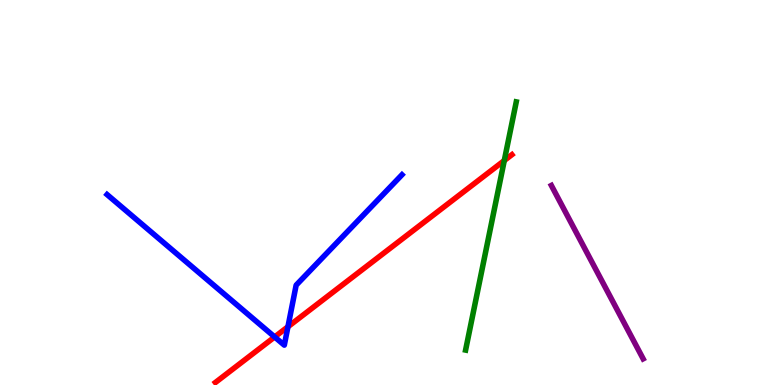[{'lines': ['blue', 'red'], 'intersections': [{'x': 3.54, 'y': 1.25}, {'x': 3.72, 'y': 1.51}]}, {'lines': ['green', 'red'], 'intersections': [{'x': 6.51, 'y': 5.83}]}, {'lines': ['purple', 'red'], 'intersections': []}, {'lines': ['blue', 'green'], 'intersections': []}, {'lines': ['blue', 'purple'], 'intersections': []}, {'lines': ['green', 'purple'], 'intersections': []}]